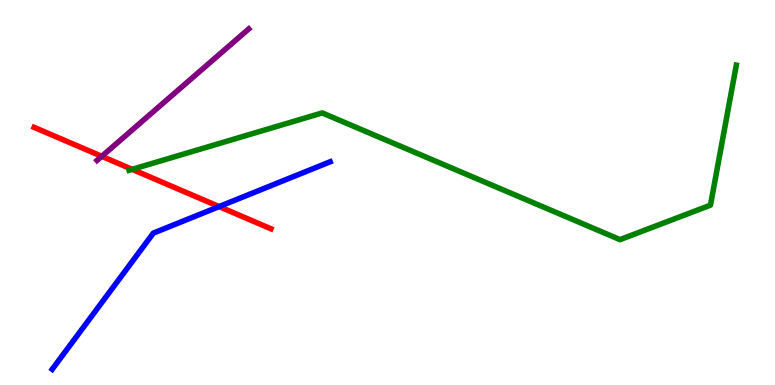[{'lines': ['blue', 'red'], 'intersections': [{'x': 2.83, 'y': 4.63}]}, {'lines': ['green', 'red'], 'intersections': [{'x': 1.71, 'y': 5.6}]}, {'lines': ['purple', 'red'], 'intersections': [{'x': 1.31, 'y': 5.94}]}, {'lines': ['blue', 'green'], 'intersections': []}, {'lines': ['blue', 'purple'], 'intersections': []}, {'lines': ['green', 'purple'], 'intersections': []}]